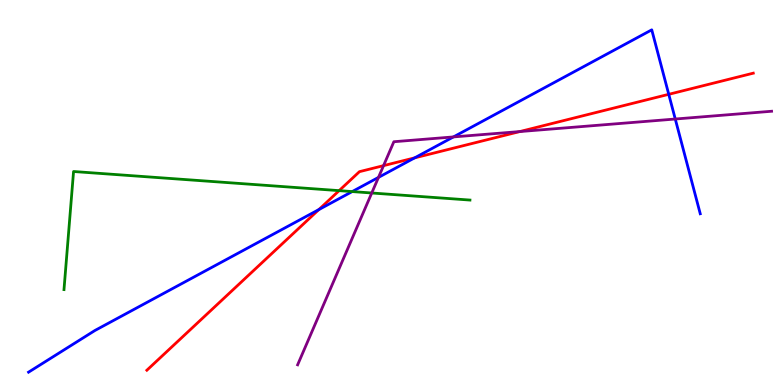[{'lines': ['blue', 'red'], 'intersections': [{'x': 4.11, 'y': 4.56}, {'x': 5.35, 'y': 5.9}, {'x': 8.63, 'y': 7.55}]}, {'lines': ['green', 'red'], 'intersections': [{'x': 4.38, 'y': 5.05}]}, {'lines': ['purple', 'red'], 'intersections': [{'x': 4.95, 'y': 5.7}, {'x': 6.71, 'y': 6.58}]}, {'lines': ['blue', 'green'], 'intersections': [{'x': 4.54, 'y': 5.02}]}, {'lines': ['blue', 'purple'], 'intersections': [{'x': 4.88, 'y': 5.39}, {'x': 5.85, 'y': 6.44}, {'x': 8.71, 'y': 6.91}]}, {'lines': ['green', 'purple'], 'intersections': [{'x': 4.8, 'y': 4.99}]}]